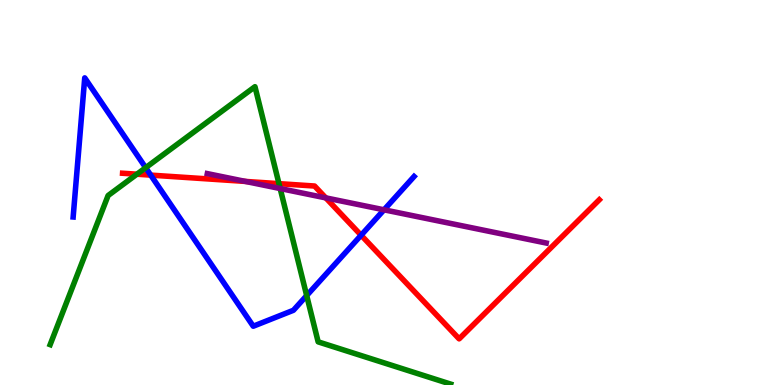[{'lines': ['blue', 'red'], 'intersections': [{'x': 1.94, 'y': 5.45}, {'x': 4.66, 'y': 3.89}]}, {'lines': ['green', 'red'], 'intersections': [{'x': 1.77, 'y': 5.48}, {'x': 3.6, 'y': 5.23}]}, {'lines': ['purple', 'red'], 'intersections': [{'x': 3.17, 'y': 5.29}, {'x': 4.2, 'y': 4.86}]}, {'lines': ['blue', 'green'], 'intersections': [{'x': 1.88, 'y': 5.64}, {'x': 3.96, 'y': 2.32}]}, {'lines': ['blue', 'purple'], 'intersections': [{'x': 4.96, 'y': 4.55}]}, {'lines': ['green', 'purple'], 'intersections': [{'x': 3.62, 'y': 5.1}]}]